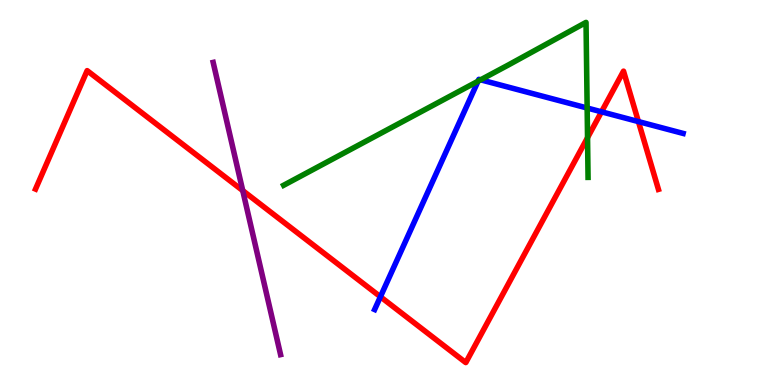[{'lines': ['blue', 'red'], 'intersections': [{'x': 4.91, 'y': 2.29}, {'x': 7.76, 'y': 7.1}, {'x': 8.24, 'y': 6.84}]}, {'lines': ['green', 'red'], 'intersections': [{'x': 7.58, 'y': 6.42}]}, {'lines': ['purple', 'red'], 'intersections': [{'x': 3.13, 'y': 5.05}]}, {'lines': ['blue', 'green'], 'intersections': [{'x': 6.17, 'y': 7.89}, {'x': 6.2, 'y': 7.93}, {'x': 7.58, 'y': 7.19}]}, {'lines': ['blue', 'purple'], 'intersections': []}, {'lines': ['green', 'purple'], 'intersections': []}]